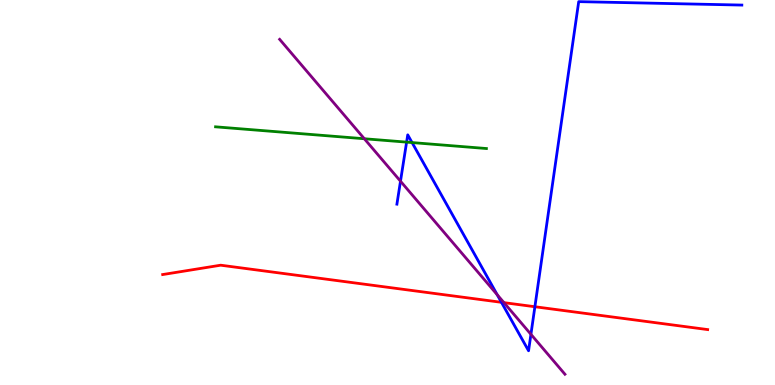[{'lines': ['blue', 'red'], 'intersections': [{'x': 6.47, 'y': 2.15}, {'x': 6.9, 'y': 2.03}]}, {'lines': ['green', 'red'], 'intersections': []}, {'lines': ['purple', 'red'], 'intersections': [{'x': 6.5, 'y': 2.14}]}, {'lines': ['blue', 'green'], 'intersections': [{'x': 5.25, 'y': 6.31}, {'x': 5.32, 'y': 6.3}]}, {'lines': ['blue', 'purple'], 'intersections': [{'x': 5.17, 'y': 5.29}, {'x': 6.42, 'y': 2.34}, {'x': 6.85, 'y': 1.32}]}, {'lines': ['green', 'purple'], 'intersections': [{'x': 4.7, 'y': 6.4}]}]